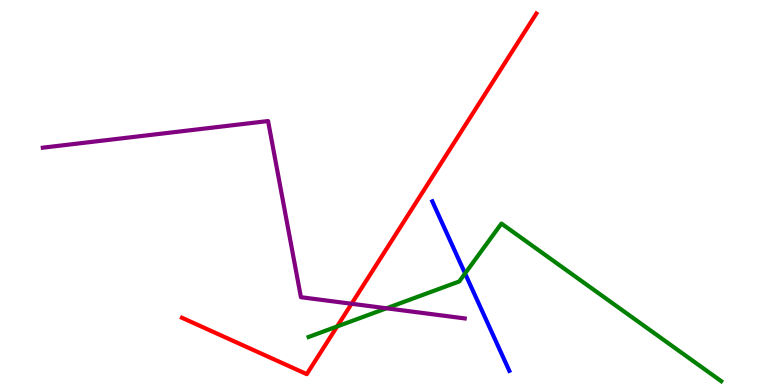[{'lines': ['blue', 'red'], 'intersections': []}, {'lines': ['green', 'red'], 'intersections': [{'x': 4.35, 'y': 1.52}]}, {'lines': ['purple', 'red'], 'intersections': [{'x': 4.54, 'y': 2.11}]}, {'lines': ['blue', 'green'], 'intersections': [{'x': 6.0, 'y': 2.9}]}, {'lines': ['blue', 'purple'], 'intersections': []}, {'lines': ['green', 'purple'], 'intersections': [{'x': 4.99, 'y': 1.99}]}]